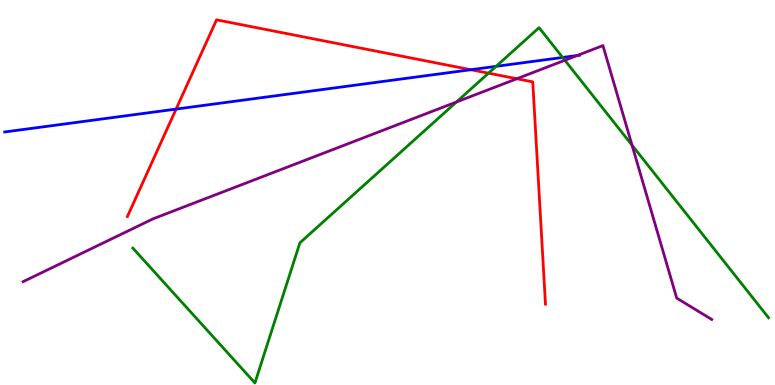[{'lines': ['blue', 'red'], 'intersections': [{'x': 2.27, 'y': 7.17}, {'x': 6.08, 'y': 8.19}]}, {'lines': ['green', 'red'], 'intersections': [{'x': 6.3, 'y': 8.1}]}, {'lines': ['purple', 'red'], 'intersections': [{'x': 6.67, 'y': 7.95}]}, {'lines': ['blue', 'green'], 'intersections': [{'x': 6.4, 'y': 8.28}, {'x': 7.26, 'y': 8.51}]}, {'lines': ['blue', 'purple'], 'intersections': [{'x': 7.45, 'y': 8.56}]}, {'lines': ['green', 'purple'], 'intersections': [{'x': 5.89, 'y': 7.35}, {'x': 7.29, 'y': 8.43}, {'x': 8.16, 'y': 6.23}]}]